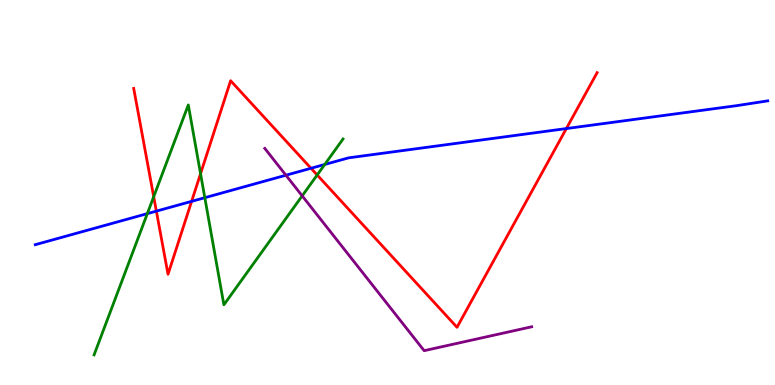[{'lines': ['blue', 'red'], 'intersections': [{'x': 2.02, 'y': 4.52}, {'x': 2.47, 'y': 4.77}, {'x': 4.01, 'y': 5.63}, {'x': 7.31, 'y': 6.66}]}, {'lines': ['green', 'red'], 'intersections': [{'x': 1.98, 'y': 4.89}, {'x': 2.59, 'y': 5.49}, {'x': 4.09, 'y': 5.45}]}, {'lines': ['purple', 'red'], 'intersections': []}, {'lines': ['blue', 'green'], 'intersections': [{'x': 1.9, 'y': 4.45}, {'x': 2.64, 'y': 4.86}, {'x': 4.19, 'y': 5.73}]}, {'lines': ['blue', 'purple'], 'intersections': [{'x': 3.69, 'y': 5.45}]}, {'lines': ['green', 'purple'], 'intersections': [{'x': 3.9, 'y': 4.91}]}]